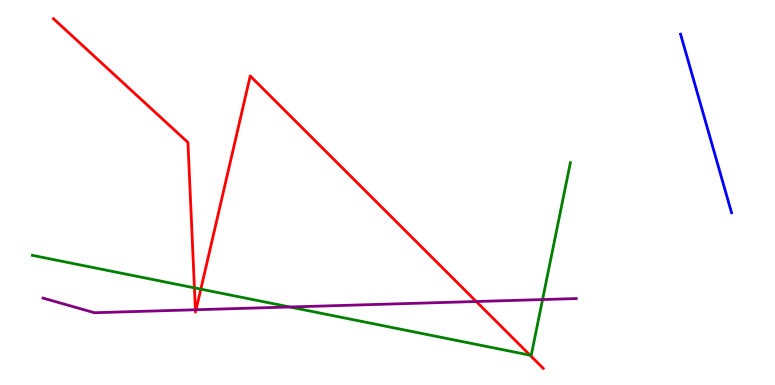[{'lines': ['blue', 'red'], 'intersections': []}, {'lines': ['green', 'red'], 'intersections': [{'x': 2.51, 'y': 2.52}, {'x': 2.59, 'y': 2.49}, {'x': 6.84, 'y': 0.775}]}, {'lines': ['purple', 'red'], 'intersections': [{'x': 2.52, 'y': 1.95}, {'x': 2.53, 'y': 1.95}, {'x': 6.15, 'y': 2.17}]}, {'lines': ['blue', 'green'], 'intersections': []}, {'lines': ['blue', 'purple'], 'intersections': []}, {'lines': ['green', 'purple'], 'intersections': [{'x': 3.74, 'y': 2.03}, {'x': 7.0, 'y': 2.22}]}]